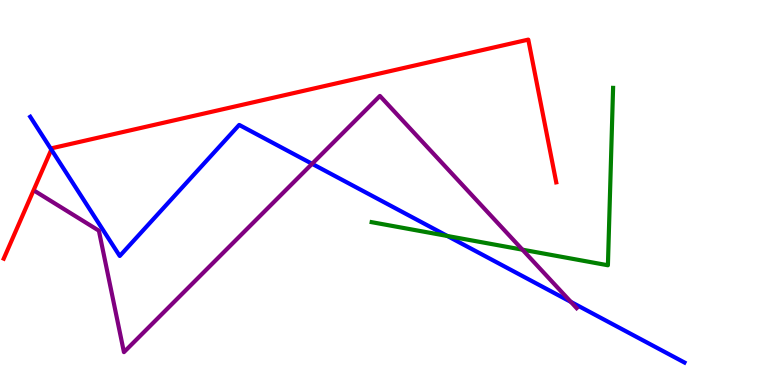[{'lines': ['blue', 'red'], 'intersections': [{'x': 0.663, 'y': 6.11}]}, {'lines': ['green', 'red'], 'intersections': []}, {'lines': ['purple', 'red'], 'intersections': []}, {'lines': ['blue', 'green'], 'intersections': [{'x': 5.77, 'y': 3.87}]}, {'lines': ['blue', 'purple'], 'intersections': [{'x': 4.03, 'y': 5.75}, {'x': 7.37, 'y': 2.16}]}, {'lines': ['green', 'purple'], 'intersections': [{'x': 6.74, 'y': 3.52}]}]